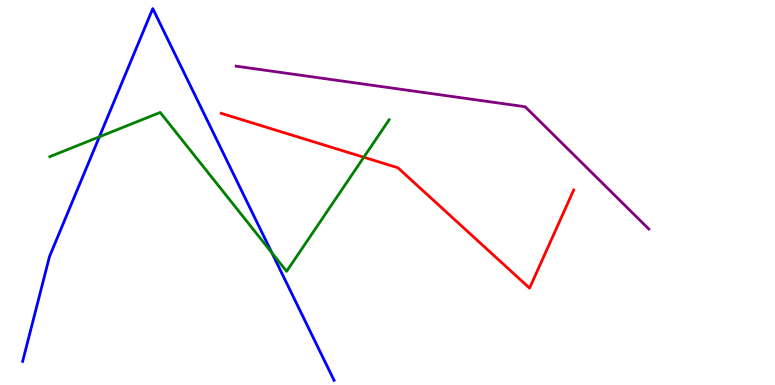[{'lines': ['blue', 'red'], 'intersections': []}, {'lines': ['green', 'red'], 'intersections': [{'x': 4.69, 'y': 5.92}]}, {'lines': ['purple', 'red'], 'intersections': []}, {'lines': ['blue', 'green'], 'intersections': [{'x': 1.28, 'y': 6.45}, {'x': 3.51, 'y': 3.43}]}, {'lines': ['blue', 'purple'], 'intersections': []}, {'lines': ['green', 'purple'], 'intersections': []}]